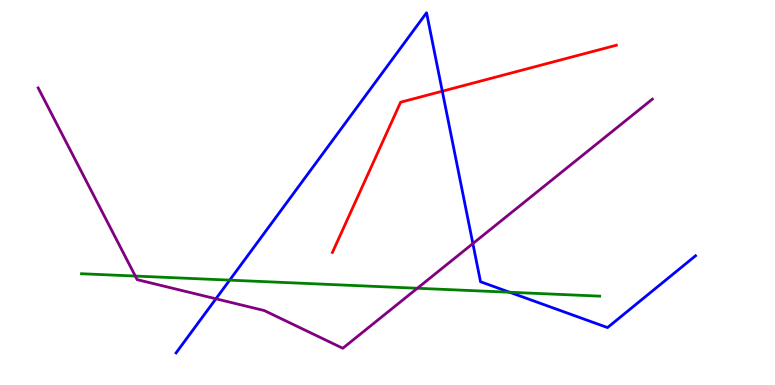[{'lines': ['blue', 'red'], 'intersections': [{'x': 5.71, 'y': 7.63}]}, {'lines': ['green', 'red'], 'intersections': []}, {'lines': ['purple', 'red'], 'intersections': []}, {'lines': ['blue', 'green'], 'intersections': [{'x': 2.96, 'y': 2.72}, {'x': 6.58, 'y': 2.41}]}, {'lines': ['blue', 'purple'], 'intersections': [{'x': 2.79, 'y': 2.24}, {'x': 6.1, 'y': 3.67}]}, {'lines': ['green', 'purple'], 'intersections': [{'x': 1.75, 'y': 2.83}, {'x': 5.39, 'y': 2.51}]}]